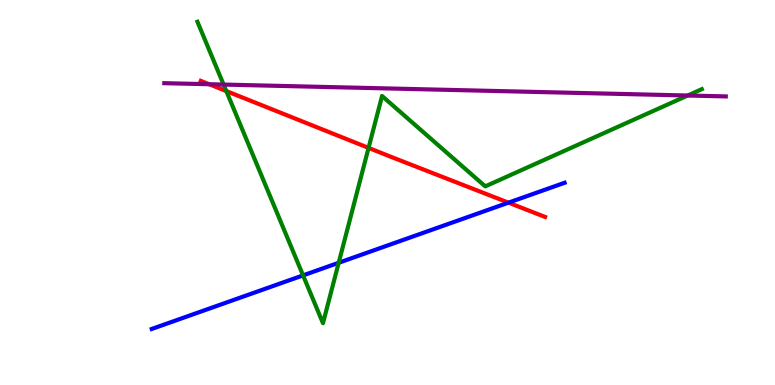[{'lines': ['blue', 'red'], 'intersections': [{'x': 6.56, 'y': 4.74}]}, {'lines': ['green', 'red'], 'intersections': [{'x': 2.92, 'y': 7.63}, {'x': 4.76, 'y': 6.16}]}, {'lines': ['purple', 'red'], 'intersections': [{'x': 2.7, 'y': 7.81}]}, {'lines': ['blue', 'green'], 'intersections': [{'x': 3.91, 'y': 2.85}, {'x': 4.37, 'y': 3.17}]}, {'lines': ['blue', 'purple'], 'intersections': []}, {'lines': ['green', 'purple'], 'intersections': [{'x': 2.89, 'y': 7.8}, {'x': 8.87, 'y': 7.52}]}]